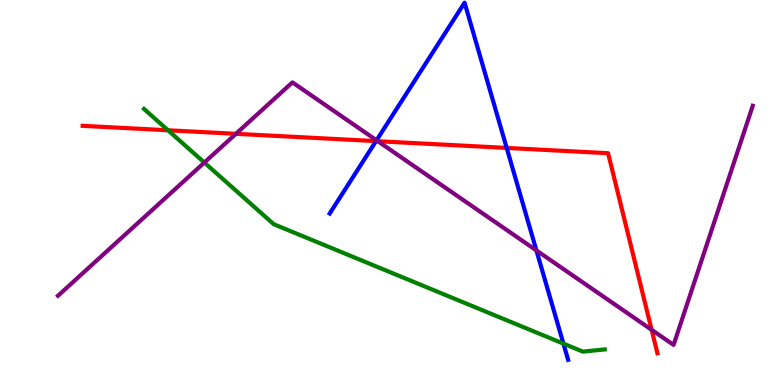[{'lines': ['blue', 'red'], 'intersections': [{'x': 4.85, 'y': 6.33}, {'x': 6.54, 'y': 6.16}]}, {'lines': ['green', 'red'], 'intersections': [{'x': 2.17, 'y': 6.62}]}, {'lines': ['purple', 'red'], 'intersections': [{'x': 3.04, 'y': 6.52}, {'x': 4.88, 'y': 6.33}, {'x': 8.41, 'y': 1.43}]}, {'lines': ['blue', 'green'], 'intersections': [{'x': 7.27, 'y': 1.07}]}, {'lines': ['blue', 'purple'], 'intersections': [{'x': 4.86, 'y': 6.36}, {'x': 6.92, 'y': 3.5}]}, {'lines': ['green', 'purple'], 'intersections': [{'x': 2.64, 'y': 5.78}]}]